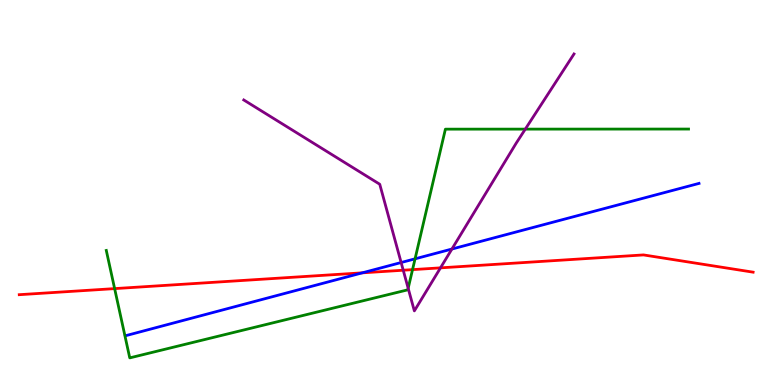[{'lines': ['blue', 'red'], 'intersections': [{'x': 4.68, 'y': 2.91}]}, {'lines': ['green', 'red'], 'intersections': [{'x': 1.48, 'y': 2.5}, {'x': 5.32, 'y': 3.0}]}, {'lines': ['purple', 'red'], 'intersections': [{'x': 5.2, 'y': 2.98}, {'x': 5.68, 'y': 3.04}]}, {'lines': ['blue', 'green'], 'intersections': [{'x': 5.36, 'y': 3.28}]}, {'lines': ['blue', 'purple'], 'intersections': [{'x': 5.18, 'y': 3.18}, {'x': 5.83, 'y': 3.53}]}, {'lines': ['green', 'purple'], 'intersections': [{'x': 5.27, 'y': 2.51}, {'x': 6.78, 'y': 6.65}]}]